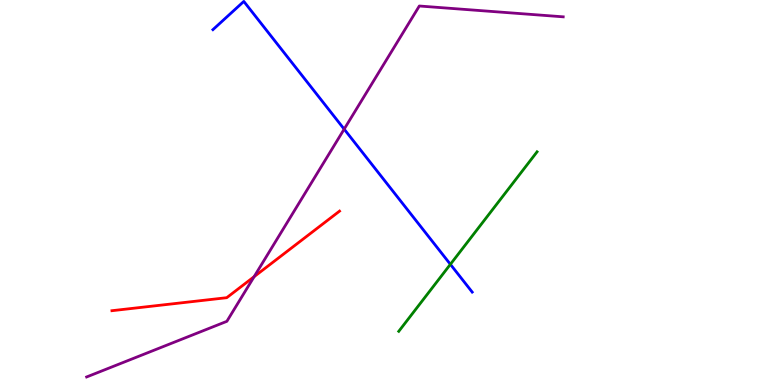[{'lines': ['blue', 'red'], 'intersections': []}, {'lines': ['green', 'red'], 'intersections': []}, {'lines': ['purple', 'red'], 'intersections': [{'x': 3.28, 'y': 2.81}]}, {'lines': ['blue', 'green'], 'intersections': [{'x': 5.81, 'y': 3.13}]}, {'lines': ['blue', 'purple'], 'intersections': [{'x': 4.44, 'y': 6.65}]}, {'lines': ['green', 'purple'], 'intersections': []}]